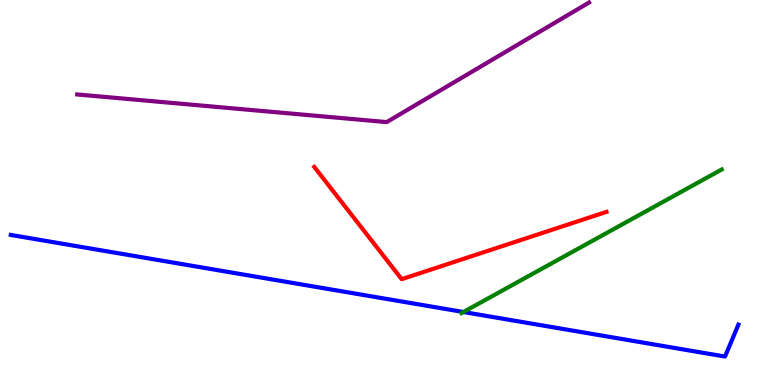[{'lines': ['blue', 'red'], 'intersections': []}, {'lines': ['green', 'red'], 'intersections': []}, {'lines': ['purple', 'red'], 'intersections': []}, {'lines': ['blue', 'green'], 'intersections': [{'x': 5.98, 'y': 1.9}]}, {'lines': ['blue', 'purple'], 'intersections': []}, {'lines': ['green', 'purple'], 'intersections': []}]